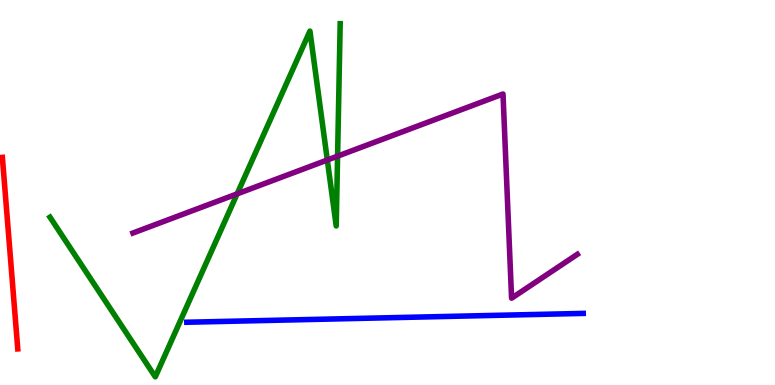[{'lines': ['blue', 'red'], 'intersections': []}, {'lines': ['green', 'red'], 'intersections': []}, {'lines': ['purple', 'red'], 'intersections': []}, {'lines': ['blue', 'green'], 'intersections': []}, {'lines': ['blue', 'purple'], 'intersections': []}, {'lines': ['green', 'purple'], 'intersections': [{'x': 3.06, 'y': 4.96}, {'x': 4.22, 'y': 5.84}, {'x': 4.36, 'y': 5.94}]}]